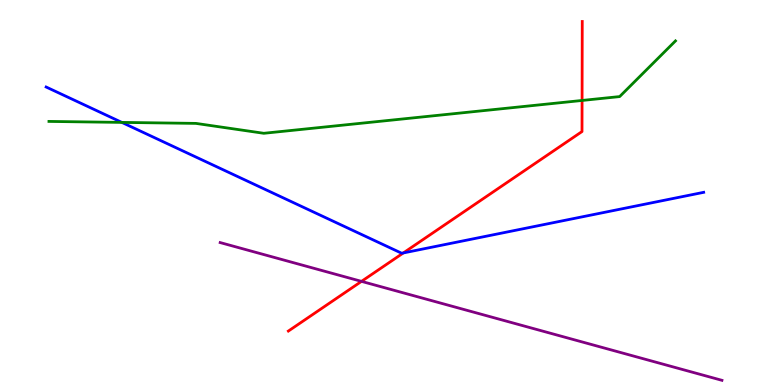[{'lines': ['blue', 'red'], 'intersections': [{'x': 5.2, 'y': 3.43}]}, {'lines': ['green', 'red'], 'intersections': [{'x': 7.51, 'y': 7.39}]}, {'lines': ['purple', 'red'], 'intersections': [{'x': 4.66, 'y': 2.69}]}, {'lines': ['blue', 'green'], 'intersections': [{'x': 1.57, 'y': 6.82}]}, {'lines': ['blue', 'purple'], 'intersections': []}, {'lines': ['green', 'purple'], 'intersections': []}]